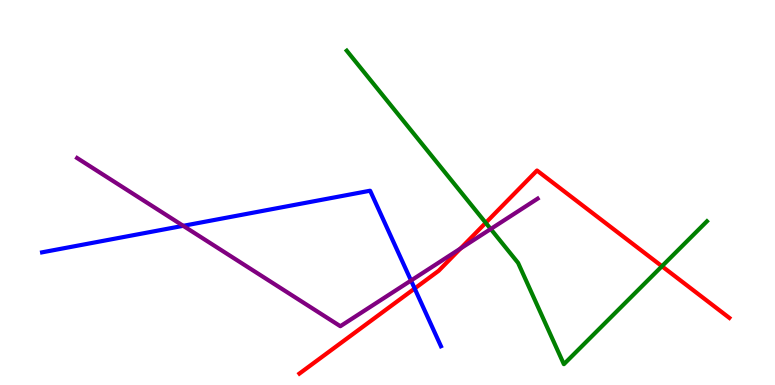[{'lines': ['blue', 'red'], 'intersections': [{'x': 5.35, 'y': 2.51}]}, {'lines': ['green', 'red'], 'intersections': [{'x': 6.27, 'y': 4.21}, {'x': 8.54, 'y': 3.08}]}, {'lines': ['purple', 'red'], 'intersections': [{'x': 5.94, 'y': 3.54}]}, {'lines': ['blue', 'green'], 'intersections': []}, {'lines': ['blue', 'purple'], 'intersections': [{'x': 2.36, 'y': 4.13}, {'x': 5.3, 'y': 2.71}]}, {'lines': ['green', 'purple'], 'intersections': [{'x': 6.33, 'y': 4.05}]}]